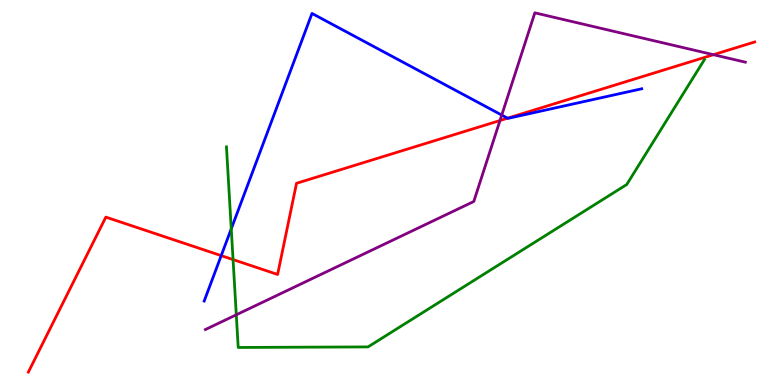[{'lines': ['blue', 'red'], 'intersections': [{'x': 2.85, 'y': 3.36}, {'x': 6.55, 'y': 6.93}]}, {'lines': ['green', 'red'], 'intersections': [{'x': 3.01, 'y': 3.26}]}, {'lines': ['purple', 'red'], 'intersections': [{'x': 6.45, 'y': 6.87}, {'x': 9.21, 'y': 8.58}]}, {'lines': ['blue', 'green'], 'intersections': [{'x': 2.98, 'y': 4.06}]}, {'lines': ['blue', 'purple'], 'intersections': [{'x': 6.47, 'y': 7.01}]}, {'lines': ['green', 'purple'], 'intersections': [{'x': 3.05, 'y': 1.82}]}]